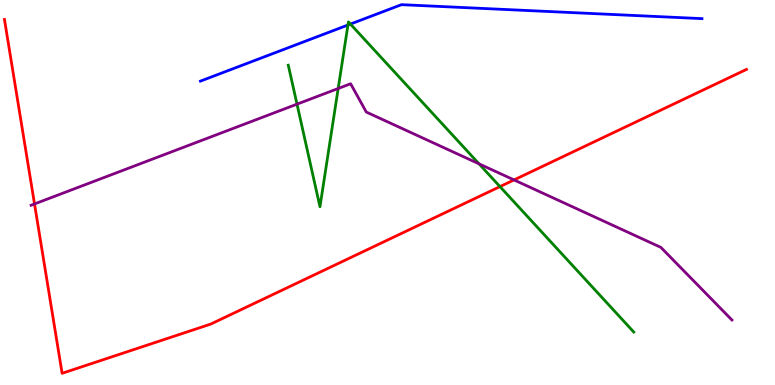[{'lines': ['blue', 'red'], 'intersections': []}, {'lines': ['green', 'red'], 'intersections': [{'x': 6.45, 'y': 5.15}]}, {'lines': ['purple', 'red'], 'intersections': [{'x': 0.445, 'y': 4.7}, {'x': 6.63, 'y': 5.33}]}, {'lines': ['blue', 'green'], 'intersections': [{'x': 4.49, 'y': 9.35}, {'x': 4.52, 'y': 9.37}]}, {'lines': ['blue', 'purple'], 'intersections': []}, {'lines': ['green', 'purple'], 'intersections': [{'x': 3.83, 'y': 7.29}, {'x': 4.36, 'y': 7.7}, {'x': 6.18, 'y': 5.74}]}]